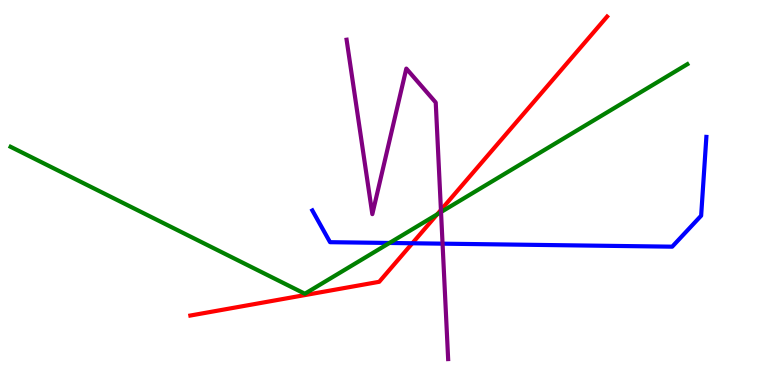[{'lines': ['blue', 'red'], 'intersections': [{'x': 5.32, 'y': 3.68}]}, {'lines': ['green', 'red'], 'intersections': [{'x': 5.64, 'y': 4.43}]}, {'lines': ['purple', 'red'], 'intersections': [{'x': 5.69, 'y': 4.55}]}, {'lines': ['blue', 'green'], 'intersections': [{'x': 5.03, 'y': 3.69}]}, {'lines': ['blue', 'purple'], 'intersections': [{'x': 5.71, 'y': 3.67}]}, {'lines': ['green', 'purple'], 'intersections': [{'x': 5.69, 'y': 4.49}]}]